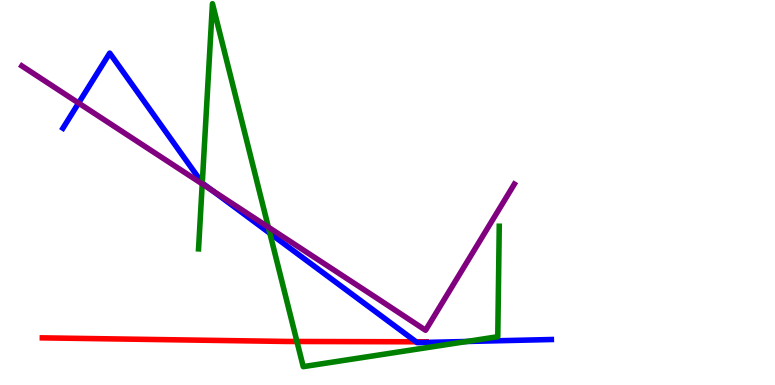[{'lines': ['blue', 'red'], 'intersections': [{'x': 5.37, 'y': 1.12}]}, {'lines': ['green', 'red'], 'intersections': [{'x': 3.83, 'y': 1.13}]}, {'lines': ['purple', 'red'], 'intersections': []}, {'lines': ['blue', 'green'], 'intersections': [{'x': 2.61, 'y': 5.25}, {'x': 3.48, 'y': 3.94}, {'x': 6.02, 'y': 1.13}]}, {'lines': ['blue', 'purple'], 'intersections': [{'x': 1.01, 'y': 7.32}, {'x': 2.73, 'y': 5.06}]}, {'lines': ['green', 'purple'], 'intersections': [{'x': 2.61, 'y': 5.22}, {'x': 3.46, 'y': 4.1}]}]